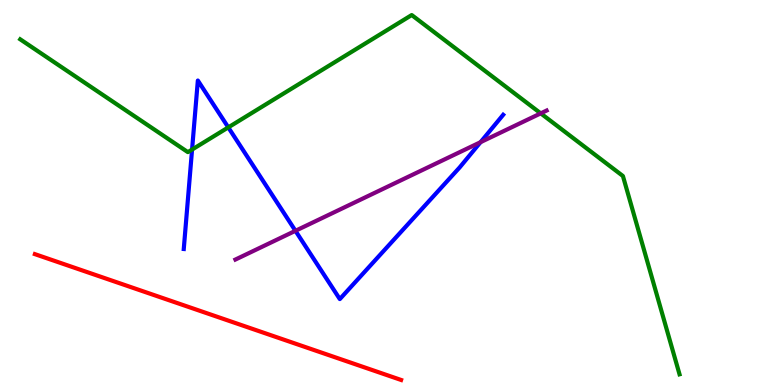[{'lines': ['blue', 'red'], 'intersections': []}, {'lines': ['green', 'red'], 'intersections': []}, {'lines': ['purple', 'red'], 'intersections': []}, {'lines': ['blue', 'green'], 'intersections': [{'x': 2.48, 'y': 6.12}, {'x': 2.95, 'y': 6.69}]}, {'lines': ['blue', 'purple'], 'intersections': [{'x': 3.81, 'y': 4.01}, {'x': 6.2, 'y': 6.31}]}, {'lines': ['green', 'purple'], 'intersections': [{'x': 6.98, 'y': 7.06}]}]